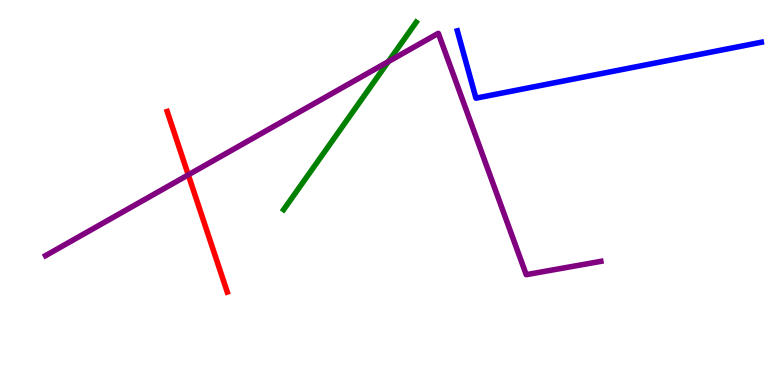[{'lines': ['blue', 'red'], 'intersections': []}, {'lines': ['green', 'red'], 'intersections': []}, {'lines': ['purple', 'red'], 'intersections': [{'x': 2.43, 'y': 5.46}]}, {'lines': ['blue', 'green'], 'intersections': []}, {'lines': ['blue', 'purple'], 'intersections': []}, {'lines': ['green', 'purple'], 'intersections': [{'x': 5.01, 'y': 8.4}]}]